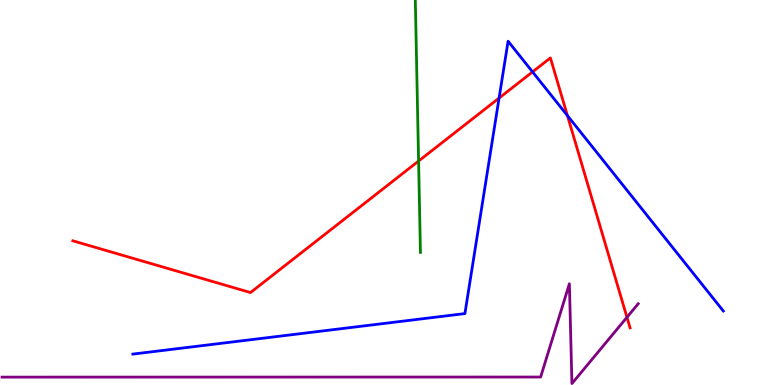[{'lines': ['blue', 'red'], 'intersections': [{'x': 6.44, 'y': 7.45}, {'x': 6.87, 'y': 8.13}, {'x': 7.32, 'y': 7.0}]}, {'lines': ['green', 'red'], 'intersections': [{'x': 5.4, 'y': 5.82}]}, {'lines': ['purple', 'red'], 'intersections': [{'x': 8.09, 'y': 1.76}]}, {'lines': ['blue', 'green'], 'intersections': []}, {'lines': ['blue', 'purple'], 'intersections': []}, {'lines': ['green', 'purple'], 'intersections': []}]